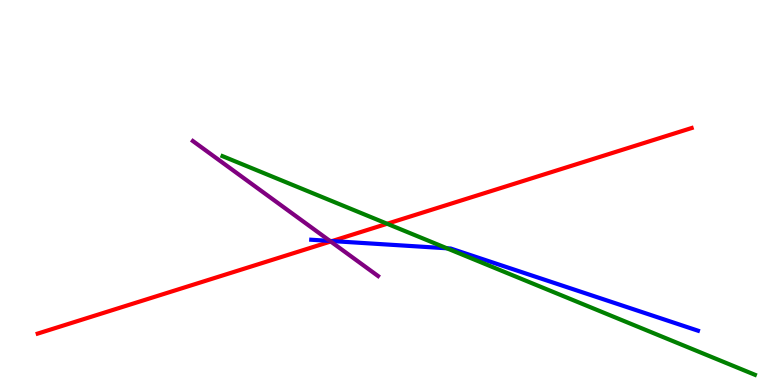[{'lines': ['blue', 'red'], 'intersections': [{'x': 4.28, 'y': 3.74}]}, {'lines': ['green', 'red'], 'intersections': [{'x': 5.0, 'y': 4.19}]}, {'lines': ['purple', 'red'], 'intersections': [{'x': 4.27, 'y': 3.73}]}, {'lines': ['blue', 'green'], 'intersections': [{'x': 5.77, 'y': 3.55}]}, {'lines': ['blue', 'purple'], 'intersections': [{'x': 4.26, 'y': 3.74}]}, {'lines': ['green', 'purple'], 'intersections': []}]